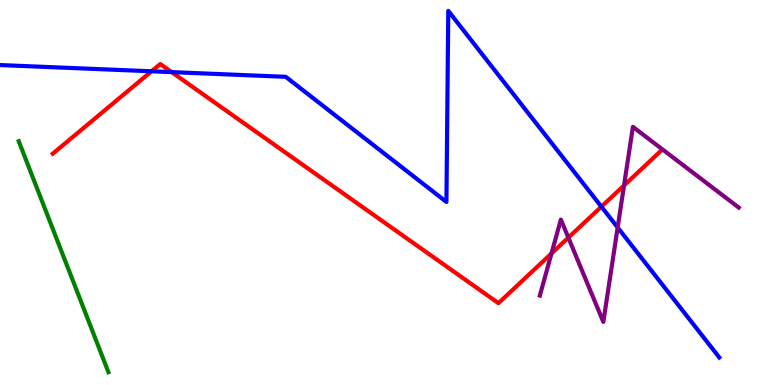[{'lines': ['blue', 'red'], 'intersections': [{'x': 1.96, 'y': 8.15}, {'x': 2.22, 'y': 8.13}, {'x': 7.76, 'y': 4.63}]}, {'lines': ['green', 'red'], 'intersections': []}, {'lines': ['purple', 'red'], 'intersections': [{'x': 7.12, 'y': 3.42}, {'x': 7.33, 'y': 3.83}, {'x': 8.05, 'y': 5.18}]}, {'lines': ['blue', 'green'], 'intersections': []}, {'lines': ['blue', 'purple'], 'intersections': [{'x': 7.97, 'y': 4.09}]}, {'lines': ['green', 'purple'], 'intersections': []}]